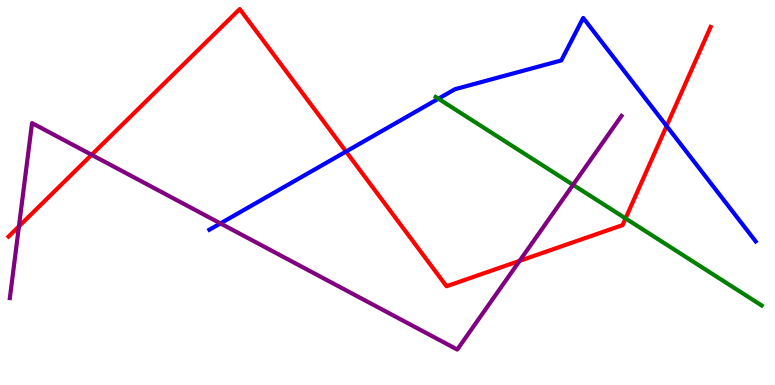[{'lines': ['blue', 'red'], 'intersections': [{'x': 4.47, 'y': 6.06}, {'x': 8.6, 'y': 6.73}]}, {'lines': ['green', 'red'], 'intersections': [{'x': 8.07, 'y': 4.33}]}, {'lines': ['purple', 'red'], 'intersections': [{'x': 0.244, 'y': 4.12}, {'x': 1.18, 'y': 5.98}, {'x': 6.7, 'y': 3.22}]}, {'lines': ['blue', 'green'], 'intersections': [{'x': 5.66, 'y': 7.44}]}, {'lines': ['blue', 'purple'], 'intersections': [{'x': 2.84, 'y': 4.2}]}, {'lines': ['green', 'purple'], 'intersections': [{'x': 7.39, 'y': 5.2}]}]